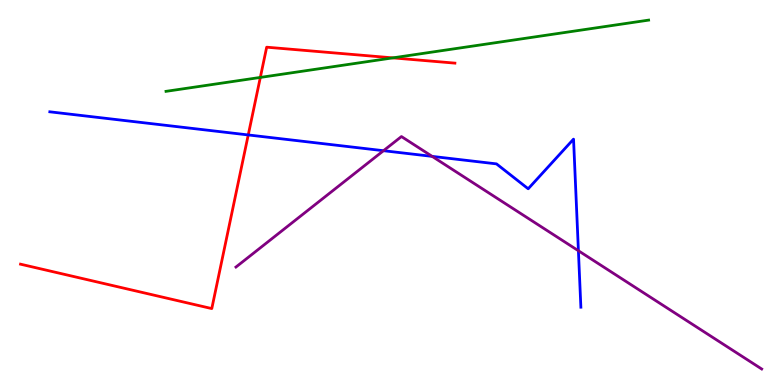[{'lines': ['blue', 'red'], 'intersections': [{'x': 3.2, 'y': 6.5}]}, {'lines': ['green', 'red'], 'intersections': [{'x': 3.36, 'y': 7.99}, {'x': 5.07, 'y': 8.5}]}, {'lines': ['purple', 'red'], 'intersections': []}, {'lines': ['blue', 'green'], 'intersections': []}, {'lines': ['blue', 'purple'], 'intersections': [{'x': 4.95, 'y': 6.09}, {'x': 5.58, 'y': 5.94}, {'x': 7.46, 'y': 3.49}]}, {'lines': ['green', 'purple'], 'intersections': []}]